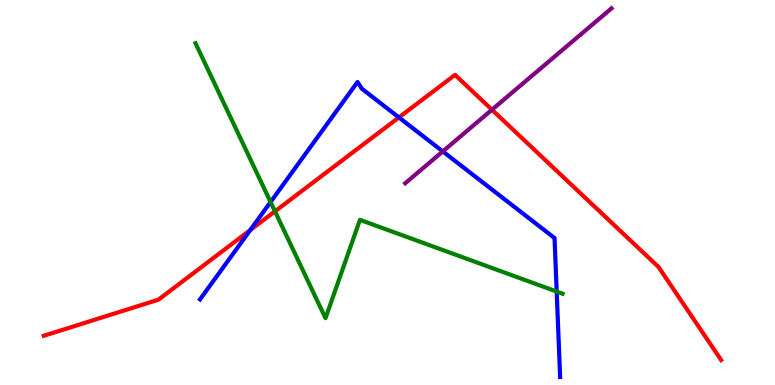[{'lines': ['blue', 'red'], 'intersections': [{'x': 3.23, 'y': 4.02}, {'x': 5.15, 'y': 6.95}]}, {'lines': ['green', 'red'], 'intersections': [{'x': 3.55, 'y': 4.51}]}, {'lines': ['purple', 'red'], 'intersections': [{'x': 6.35, 'y': 7.15}]}, {'lines': ['blue', 'green'], 'intersections': [{'x': 3.49, 'y': 4.75}, {'x': 7.18, 'y': 2.43}]}, {'lines': ['blue', 'purple'], 'intersections': [{'x': 5.71, 'y': 6.07}]}, {'lines': ['green', 'purple'], 'intersections': []}]